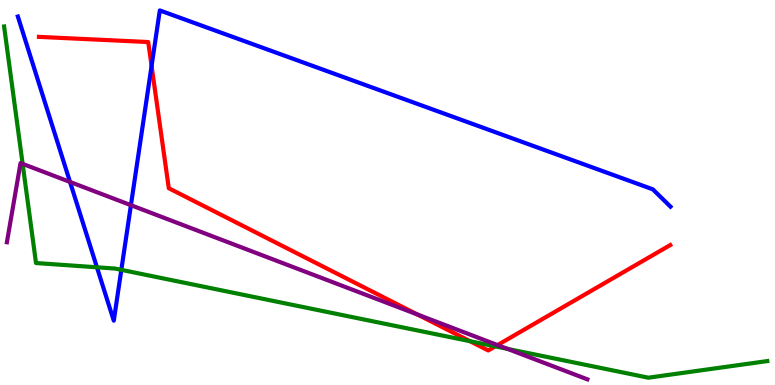[{'lines': ['blue', 'red'], 'intersections': [{'x': 1.96, 'y': 8.29}]}, {'lines': ['green', 'red'], 'intersections': [{'x': 6.06, 'y': 1.14}, {'x': 6.39, 'y': 1.0}]}, {'lines': ['purple', 'red'], 'intersections': [{'x': 5.39, 'y': 1.83}, {'x': 6.42, 'y': 1.04}]}, {'lines': ['blue', 'green'], 'intersections': [{'x': 1.25, 'y': 3.06}, {'x': 1.57, 'y': 2.99}]}, {'lines': ['blue', 'purple'], 'intersections': [{'x': 0.904, 'y': 5.27}, {'x': 1.69, 'y': 4.67}]}, {'lines': ['green', 'purple'], 'intersections': [{'x': 0.292, 'y': 5.74}, {'x': 6.55, 'y': 0.938}]}]